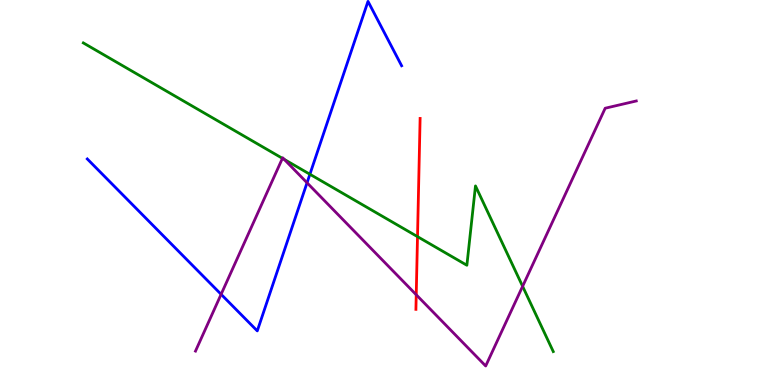[{'lines': ['blue', 'red'], 'intersections': []}, {'lines': ['green', 'red'], 'intersections': [{'x': 5.39, 'y': 3.85}]}, {'lines': ['purple', 'red'], 'intersections': [{'x': 5.37, 'y': 2.34}]}, {'lines': ['blue', 'green'], 'intersections': [{'x': 4.0, 'y': 5.47}]}, {'lines': ['blue', 'purple'], 'intersections': [{'x': 2.85, 'y': 2.36}, {'x': 3.96, 'y': 5.25}]}, {'lines': ['green', 'purple'], 'intersections': [{'x': 3.64, 'y': 5.89}, {'x': 3.67, 'y': 5.86}, {'x': 6.74, 'y': 2.56}]}]